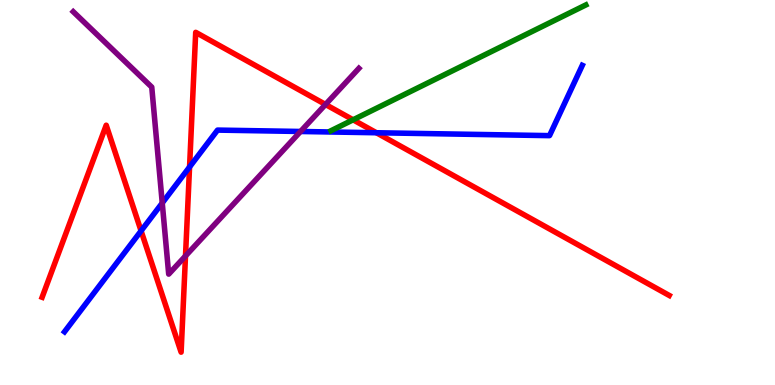[{'lines': ['blue', 'red'], 'intersections': [{'x': 1.82, 'y': 4.0}, {'x': 2.45, 'y': 5.66}, {'x': 4.86, 'y': 6.55}]}, {'lines': ['green', 'red'], 'intersections': [{'x': 4.56, 'y': 6.89}]}, {'lines': ['purple', 'red'], 'intersections': [{'x': 2.39, 'y': 3.35}, {'x': 4.2, 'y': 7.29}]}, {'lines': ['blue', 'green'], 'intersections': []}, {'lines': ['blue', 'purple'], 'intersections': [{'x': 2.09, 'y': 4.73}, {'x': 3.88, 'y': 6.58}]}, {'lines': ['green', 'purple'], 'intersections': []}]